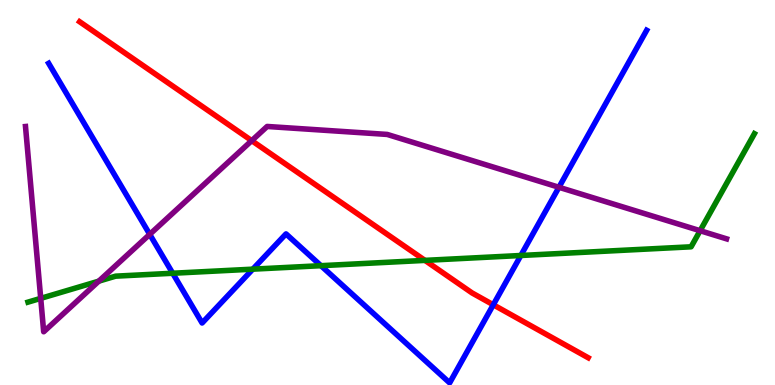[{'lines': ['blue', 'red'], 'intersections': [{'x': 6.37, 'y': 2.08}]}, {'lines': ['green', 'red'], 'intersections': [{'x': 5.48, 'y': 3.24}]}, {'lines': ['purple', 'red'], 'intersections': [{'x': 3.25, 'y': 6.35}]}, {'lines': ['blue', 'green'], 'intersections': [{'x': 2.23, 'y': 2.9}, {'x': 3.26, 'y': 3.01}, {'x': 4.14, 'y': 3.1}, {'x': 6.72, 'y': 3.36}]}, {'lines': ['blue', 'purple'], 'intersections': [{'x': 1.93, 'y': 3.91}, {'x': 7.21, 'y': 5.14}]}, {'lines': ['green', 'purple'], 'intersections': [{'x': 0.525, 'y': 2.25}, {'x': 1.27, 'y': 2.7}, {'x': 9.03, 'y': 4.01}]}]